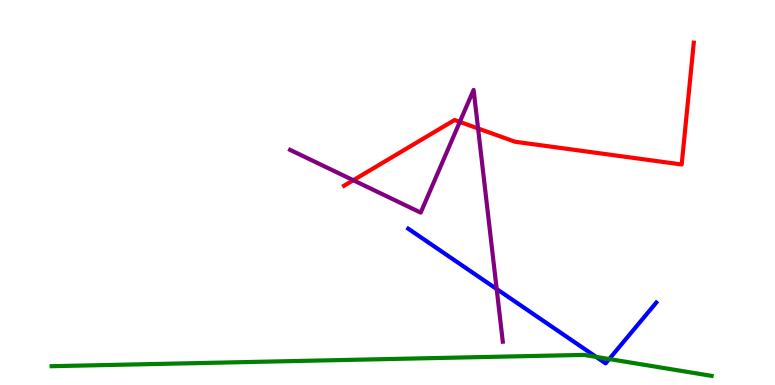[{'lines': ['blue', 'red'], 'intersections': []}, {'lines': ['green', 'red'], 'intersections': []}, {'lines': ['purple', 'red'], 'intersections': [{'x': 4.56, 'y': 5.32}, {'x': 5.93, 'y': 6.83}, {'x': 6.17, 'y': 6.66}]}, {'lines': ['blue', 'green'], 'intersections': [{'x': 7.69, 'y': 0.73}, {'x': 7.86, 'y': 0.674}]}, {'lines': ['blue', 'purple'], 'intersections': [{'x': 6.41, 'y': 2.49}]}, {'lines': ['green', 'purple'], 'intersections': []}]